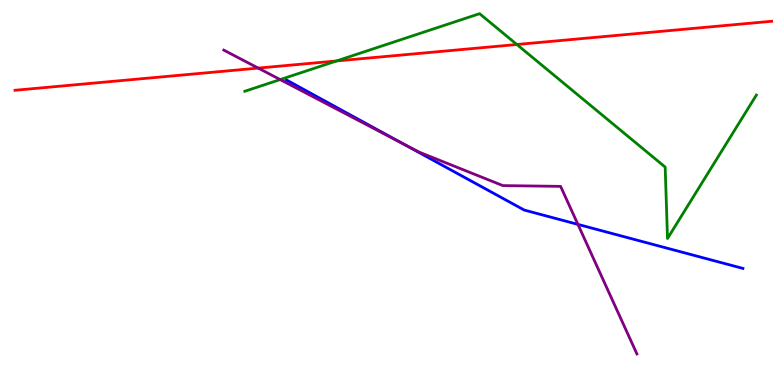[{'lines': ['blue', 'red'], 'intersections': []}, {'lines': ['green', 'red'], 'intersections': [{'x': 4.34, 'y': 8.42}, {'x': 6.67, 'y': 8.84}]}, {'lines': ['purple', 'red'], 'intersections': [{'x': 3.33, 'y': 8.23}]}, {'lines': ['blue', 'green'], 'intersections': []}, {'lines': ['blue', 'purple'], 'intersections': [{'x': 5.19, 'y': 6.28}, {'x': 7.46, 'y': 4.17}]}, {'lines': ['green', 'purple'], 'intersections': [{'x': 3.62, 'y': 7.93}]}]